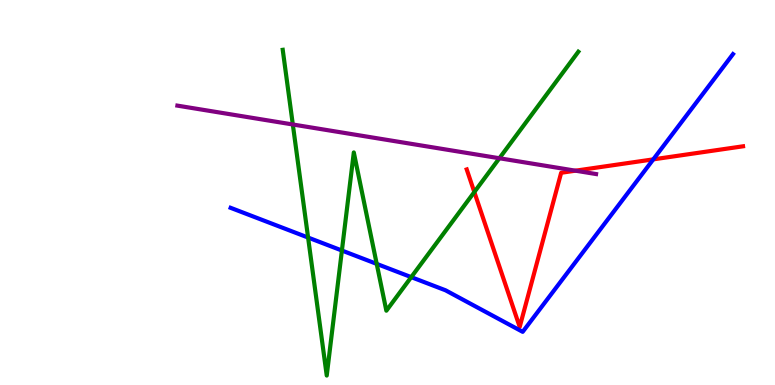[{'lines': ['blue', 'red'], 'intersections': [{'x': 8.43, 'y': 5.86}]}, {'lines': ['green', 'red'], 'intersections': [{'x': 6.12, 'y': 5.01}]}, {'lines': ['purple', 'red'], 'intersections': [{'x': 7.43, 'y': 5.57}]}, {'lines': ['blue', 'green'], 'intersections': [{'x': 3.98, 'y': 3.83}, {'x': 4.41, 'y': 3.49}, {'x': 4.86, 'y': 3.15}, {'x': 5.31, 'y': 2.8}]}, {'lines': ['blue', 'purple'], 'intersections': []}, {'lines': ['green', 'purple'], 'intersections': [{'x': 3.78, 'y': 6.77}, {'x': 6.44, 'y': 5.89}]}]